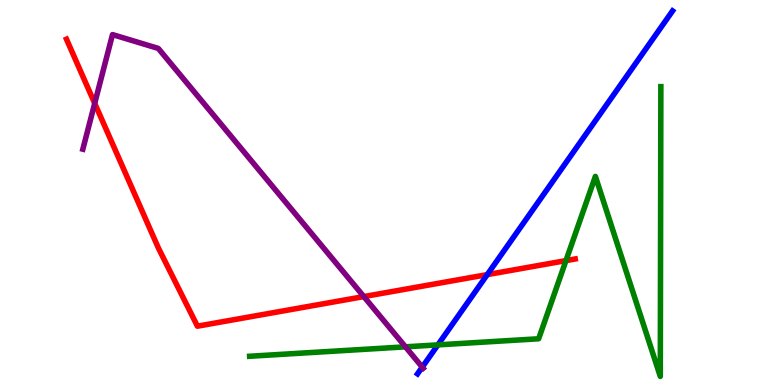[{'lines': ['blue', 'red'], 'intersections': [{'x': 6.29, 'y': 2.87}]}, {'lines': ['green', 'red'], 'intersections': [{'x': 7.3, 'y': 3.23}]}, {'lines': ['purple', 'red'], 'intersections': [{'x': 1.22, 'y': 7.32}, {'x': 4.69, 'y': 2.3}]}, {'lines': ['blue', 'green'], 'intersections': [{'x': 5.65, 'y': 1.04}]}, {'lines': ['blue', 'purple'], 'intersections': [{'x': 5.45, 'y': 0.464}]}, {'lines': ['green', 'purple'], 'intersections': [{'x': 5.23, 'y': 0.991}]}]